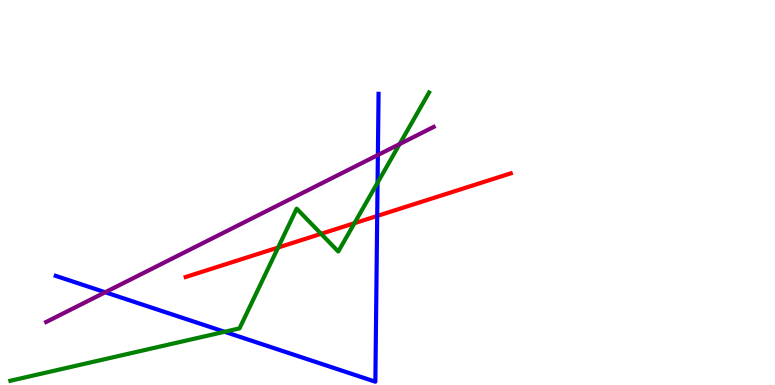[{'lines': ['blue', 'red'], 'intersections': [{'x': 4.87, 'y': 4.39}]}, {'lines': ['green', 'red'], 'intersections': [{'x': 3.59, 'y': 3.57}, {'x': 4.14, 'y': 3.93}, {'x': 4.57, 'y': 4.2}]}, {'lines': ['purple', 'red'], 'intersections': []}, {'lines': ['blue', 'green'], 'intersections': [{'x': 2.9, 'y': 1.38}, {'x': 4.87, 'y': 5.25}]}, {'lines': ['blue', 'purple'], 'intersections': [{'x': 1.36, 'y': 2.41}, {'x': 4.88, 'y': 5.97}]}, {'lines': ['green', 'purple'], 'intersections': [{'x': 5.16, 'y': 6.26}]}]